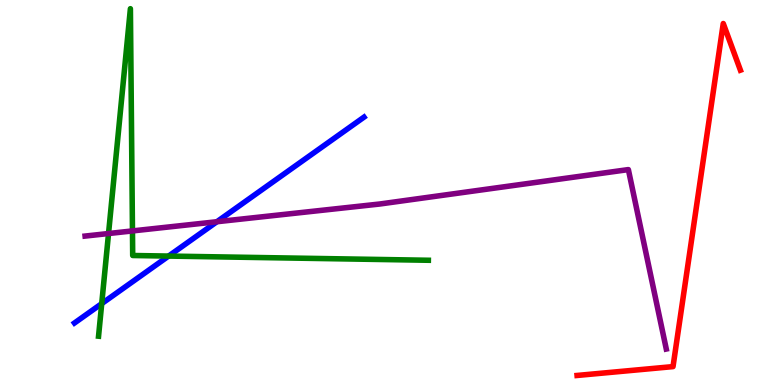[{'lines': ['blue', 'red'], 'intersections': []}, {'lines': ['green', 'red'], 'intersections': []}, {'lines': ['purple', 'red'], 'intersections': []}, {'lines': ['blue', 'green'], 'intersections': [{'x': 1.31, 'y': 2.11}, {'x': 2.18, 'y': 3.35}]}, {'lines': ['blue', 'purple'], 'intersections': [{'x': 2.8, 'y': 4.24}]}, {'lines': ['green', 'purple'], 'intersections': [{'x': 1.4, 'y': 3.93}, {'x': 1.71, 'y': 4.0}]}]